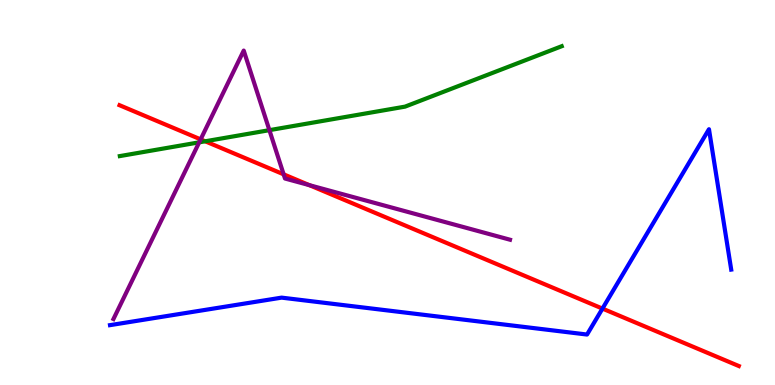[{'lines': ['blue', 'red'], 'intersections': [{'x': 7.77, 'y': 1.98}]}, {'lines': ['green', 'red'], 'intersections': [{'x': 2.65, 'y': 6.33}]}, {'lines': ['purple', 'red'], 'intersections': [{'x': 2.59, 'y': 6.38}, {'x': 3.66, 'y': 5.47}, {'x': 3.99, 'y': 5.19}]}, {'lines': ['blue', 'green'], 'intersections': []}, {'lines': ['blue', 'purple'], 'intersections': []}, {'lines': ['green', 'purple'], 'intersections': [{'x': 2.57, 'y': 6.3}, {'x': 3.48, 'y': 6.62}]}]